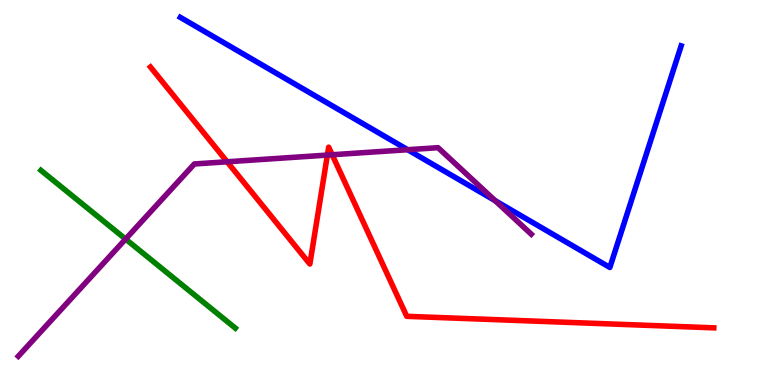[{'lines': ['blue', 'red'], 'intersections': []}, {'lines': ['green', 'red'], 'intersections': []}, {'lines': ['purple', 'red'], 'intersections': [{'x': 2.93, 'y': 5.8}, {'x': 4.22, 'y': 5.97}, {'x': 4.29, 'y': 5.98}]}, {'lines': ['blue', 'green'], 'intersections': []}, {'lines': ['blue', 'purple'], 'intersections': [{'x': 5.26, 'y': 6.11}, {'x': 6.39, 'y': 4.79}]}, {'lines': ['green', 'purple'], 'intersections': [{'x': 1.62, 'y': 3.79}]}]